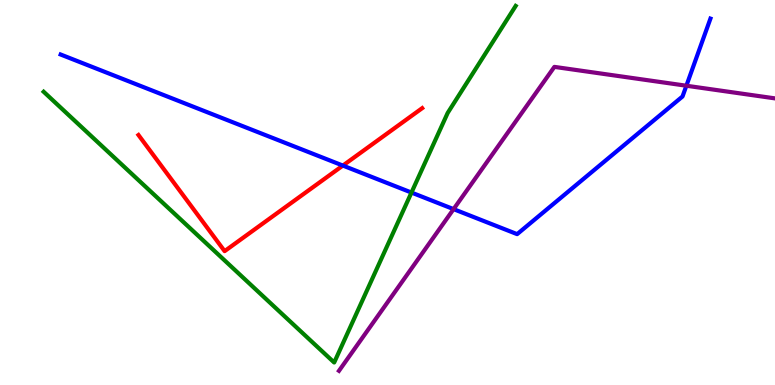[{'lines': ['blue', 'red'], 'intersections': [{'x': 4.42, 'y': 5.7}]}, {'lines': ['green', 'red'], 'intersections': []}, {'lines': ['purple', 'red'], 'intersections': []}, {'lines': ['blue', 'green'], 'intersections': [{'x': 5.31, 'y': 5.0}]}, {'lines': ['blue', 'purple'], 'intersections': [{'x': 5.85, 'y': 4.57}, {'x': 8.86, 'y': 7.77}]}, {'lines': ['green', 'purple'], 'intersections': []}]